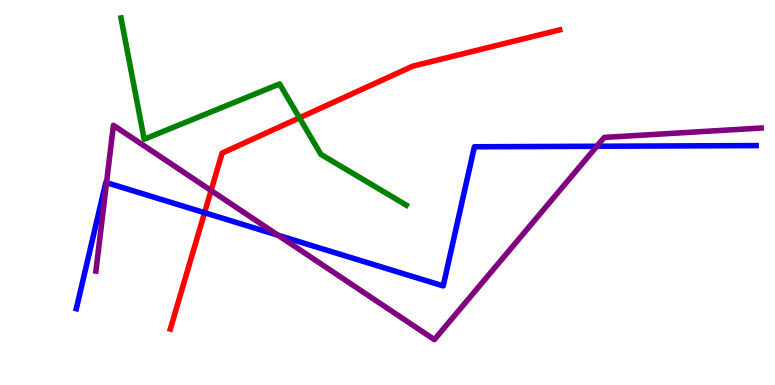[{'lines': ['blue', 'red'], 'intersections': [{'x': 2.64, 'y': 4.48}]}, {'lines': ['green', 'red'], 'intersections': [{'x': 3.86, 'y': 6.94}]}, {'lines': ['purple', 'red'], 'intersections': [{'x': 2.72, 'y': 5.05}]}, {'lines': ['blue', 'green'], 'intersections': []}, {'lines': ['blue', 'purple'], 'intersections': [{'x': 1.37, 'y': 5.26}, {'x': 3.59, 'y': 3.89}, {'x': 7.7, 'y': 6.2}]}, {'lines': ['green', 'purple'], 'intersections': []}]